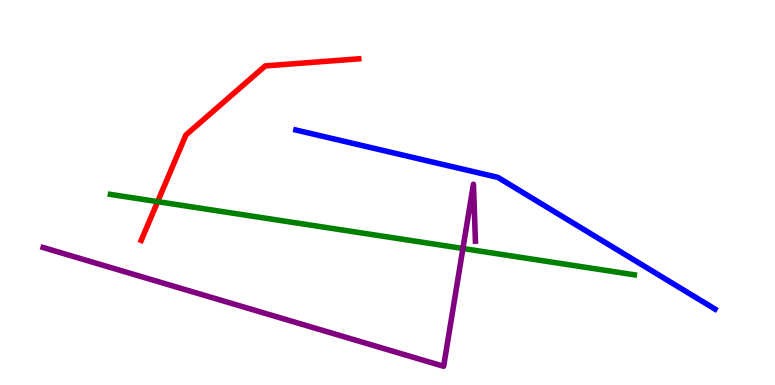[{'lines': ['blue', 'red'], 'intersections': []}, {'lines': ['green', 'red'], 'intersections': [{'x': 2.03, 'y': 4.76}]}, {'lines': ['purple', 'red'], 'intersections': []}, {'lines': ['blue', 'green'], 'intersections': []}, {'lines': ['blue', 'purple'], 'intersections': []}, {'lines': ['green', 'purple'], 'intersections': [{'x': 5.97, 'y': 3.55}]}]